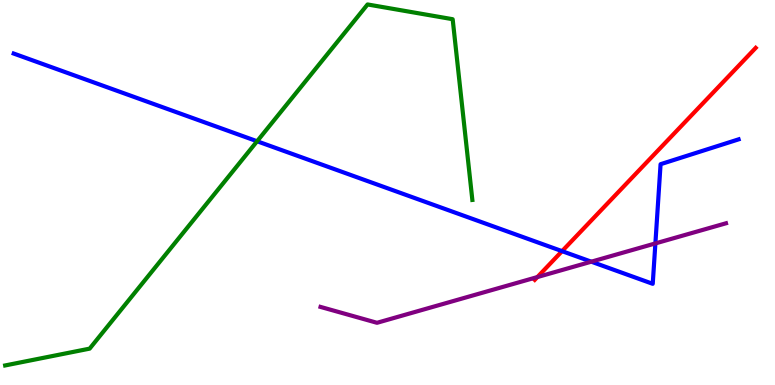[{'lines': ['blue', 'red'], 'intersections': [{'x': 7.25, 'y': 3.48}]}, {'lines': ['green', 'red'], 'intersections': []}, {'lines': ['purple', 'red'], 'intersections': [{'x': 6.93, 'y': 2.8}]}, {'lines': ['blue', 'green'], 'intersections': [{'x': 3.32, 'y': 6.33}]}, {'lines': ['blue', 'purple'], 'intersections': [{'x': 7.63, 'y': 3.2}, {'x': 8.46, 'y': 3.68}]}, {'lines': ['green', 'purple'], 'intersections': []}]